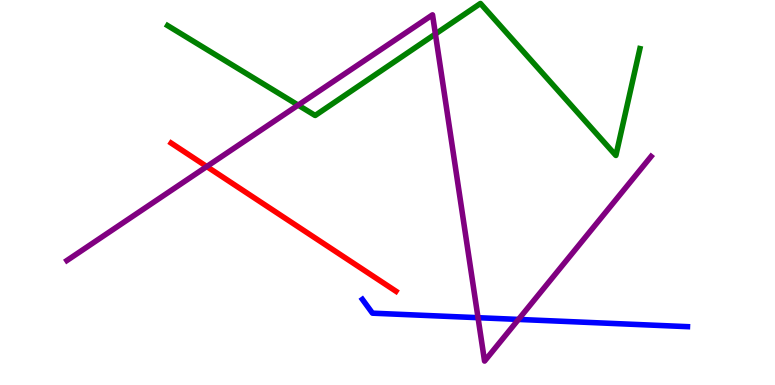[{'lines': ['blue', 'red'], 'intersections': []}, {'lines': ['green', 'red'], 'intersections': []}, {'lines': ['purple', 'red'], 'intersections': [{'x': 2.67, 'y': 5.67}]}, {'lines': ['blue', 'green'], 'intersections': []}, {'lines': ['blue', 'purple'], 'intersections': [{'x': 6.17, 'y': 1.75}, {'x': 6.69, 'y': 1.7}]}, {'lines': ['green', 'purple'], 'intersections': [{'x': 3.85, 'y': 7.27}, {'x': 5.62, 'y': 9.12}]}]